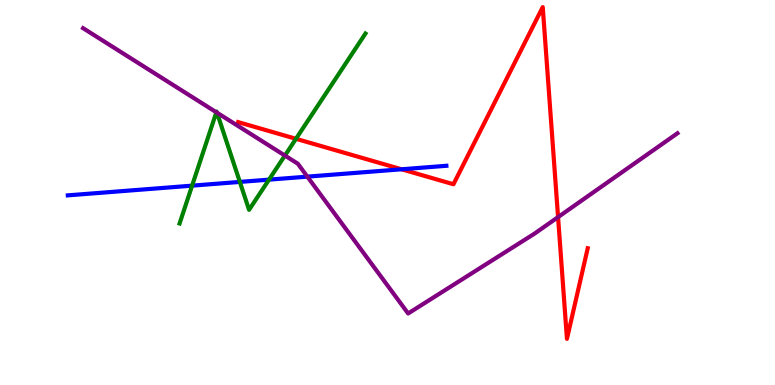[{'lines': ['blue', 'red'], 'intersections': [{'x': 5.18, 'y': 5.6}]}, {'lines': ['green', 'red'], 'intersections': [{'x': 3.82, 'y': 6.39}]}, {'lines': ['purple', 'red'], 'intersections': [{'x': 7.2, 'y': 4.36}]}, {'lines': ['blue', 'green'], 'intersections': [{'x': 2.48, 'y': 5.18}, {'x': 3.09, 'y': 5.27}, {'x': 3.47, 'y': 5.33}]}, {'lines': ['blue', 'purple'], 'intersections': [{'x': 3.97, 'y': 5.41}]}, {'lines': ['green', 'purple'], 'intersections': [{'x': 2.79, 'y': 7.08}, {'x': 2.8, 'y': 7.07}, {'x': 3.68, 'y': 5.96}]}]